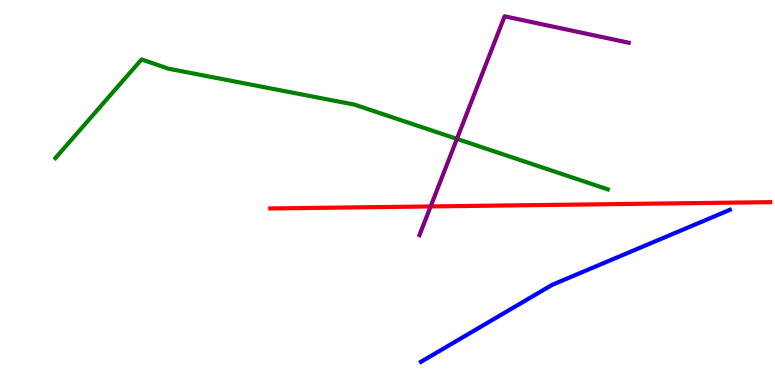[{'lines': ['blue', 'red'], 'intersections': []}, {'lines': ['green', 'red'], 'intersections': []}, {'lines': ['purple', 'red'], 'intersections': [{'x': 5.56, 'y': 4.64}]}, {'lines': ['blue', 'green'], 'intersections': []}, {'lines': ['blue', 'purple'], 'intersections': []}, {'lines': ['green', 'purple'], 'intersections': [{'x': 5.9, 'y': 6.39}]}]